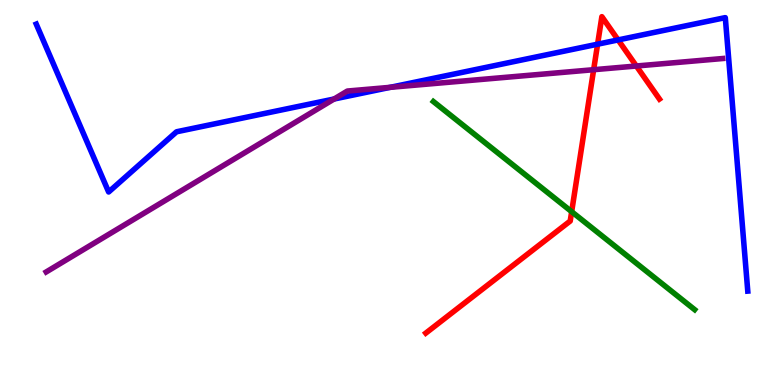[{'lines': ['blue', 'red'], 'intersections': [{'x': 7.71, 'y': 8.85}, {'x': 7.98, 'y': 8.96}]}, {'lines': ['green', 'red'], 'intersections': [{'x': 7.38, 'y': 4.5}]}, {'lines': ['purple', 'red'], 'intersections': [{'x': 7.66, 'y': 8.19}, {'x': 8.21, 'y': 8.29}]}, {'lines': ['blue', 'green'], 'intersections': []}, {'lines': ['blue', 'purple'], 'intersections': [{'x': 4.31, 'y': 7.43}, {'x': 5.04, 'y': 7.73}]}, {'lines': ['green', 'purple'], 'intersections': []}]